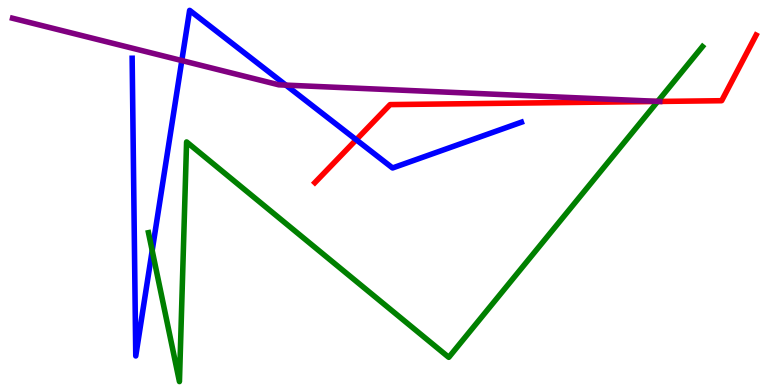[{'lines': ['blue', 'red'], 'intersections': [{'x': 4.6, 'y': 6.37}]}, {'lines': ['green', 'red'], 'intersections': [{'x': 8.49, 'y': 7.36}]}, {'lines': ['purple', 'red'], 'intersections': [{'x': 8.51, 'y': 7.37}]}, {'lines': ['blue', 'green'], 'intersections': [{'x': 1.96, 'y': 3.49}]}, {'lines': ['blue', 'purple'], 'intersections': [{'x': 2.35, 'y': 8.43}, {'x': 3.69, 'y': 7.79}]}, {'lines': ['green', 'purple'], 'intersections': [{'x': 8.49, 'y': 7.37}]}]